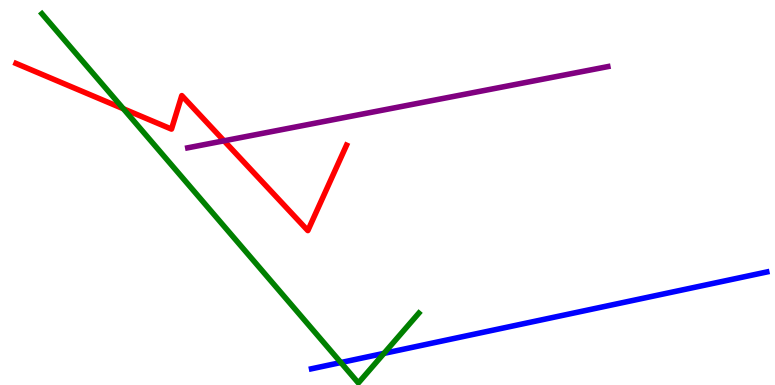[{'lines': ['blue', 'red'], 'intersections': []}, {'lines': ['green', 'red'], 'intersections': [{'x': 1.59, 'y': 7.17}]}, {'lines': ['purple', 'red'], 'intersections': [{'x': 2.89, 'y': 6.34}]}, {'lines': ['blue', 'green'], 'intersections': [{'x': 4.4, 'y': 0.583}, {'x': 4.95, 'y': 0.821}]}, {'lines': ['blue', 'purple'], 'intersections': []}, {'lines': ['green', 'purple'], 'intersections': []}]